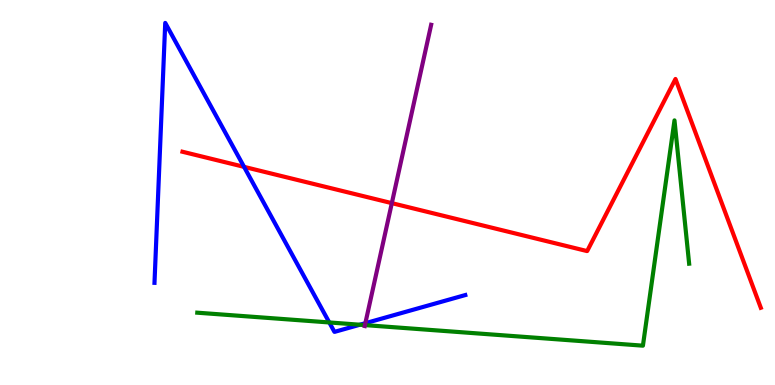[{'lines': ['blue', 'red'], 'intersections': [{'x': 3.15, 'y': 5.67}]}, {'lines': ['green', 'red'], 'intersections': []}, {'lines': ['purple', 'red'], 'intersections': [{'x': 5.06, 'y': 4.72}]}, {'lines': ['blue', 'green'], 'intersections': [{'x': 4.25, 'y': 1.62}, {'x': 4.64, 'y': 1.57}]}, {'lines': ['blue', 'purple'], 'intersections': [{'x': 4.71, 'y': 1.61}]}, {'lines': ['green', 'purple'], 'intersections': [{'x': 4.71, 'y': 1.56}]}]